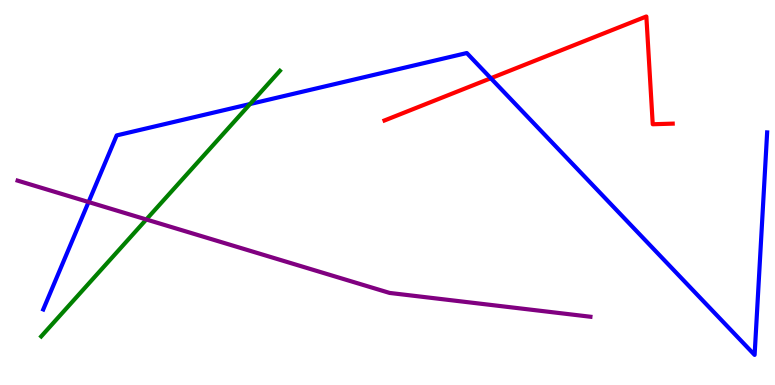[{'lines': ['blue', 'red'], 'intersections': [{'x': 6.33, 'y': 7.97}]}, {'lines': ['green', 'red'], 'intersections': []}, {'lines': ['purple', 'red'], 'intersections': []}, {'lines': ['blue', 'green'], 'intersections': [{'x': 3.23, 'y': 7.3}]}, {'lines': ['blue', 'purple'], 'intersections': [{'x': 1.14, 'y': 4.75}]}, {'lines': ['green', 'purple'], 'intersections': [{'x': 1.89, 'y': 4.3}]}]